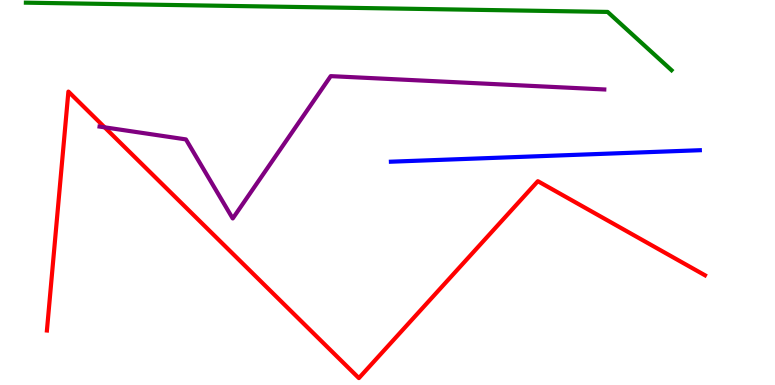[{'lines': ['blue', 'red'], 'intersections': []}, {'lines': ['green', 'red'], 'intersections': []}, {'lines': ['purple', 'red'], 'intersections': [{'x': 1.35, 'y': 6.69}]}, {'lines': ['blue', 'green'], 'intersections': []}, {'lines': ['blue', 'purple'], 'intersections': []}, {'lines': ['green', 'purple'], 'intersections': []}]